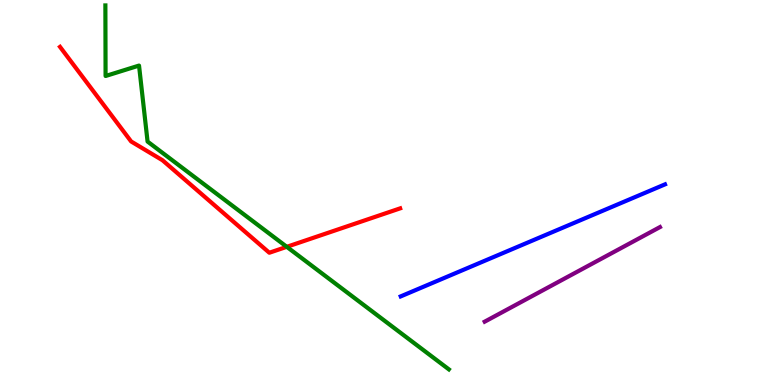[{'lines': ['blue', 'red'], 'intersections': []}, {'lines': ['green', 'red'], 'intersections': [{'x': 3.7, 'y': 3.59}]}, {'lines': ['purple', 'red'], 'intersections': []}, {'lines': ['blue', 'green'], 'intersections': []}, {'lines': ['blue', 'purple'], 'intersections': []}, {'lines': ['green', 'purple'], 'intersections': []}]